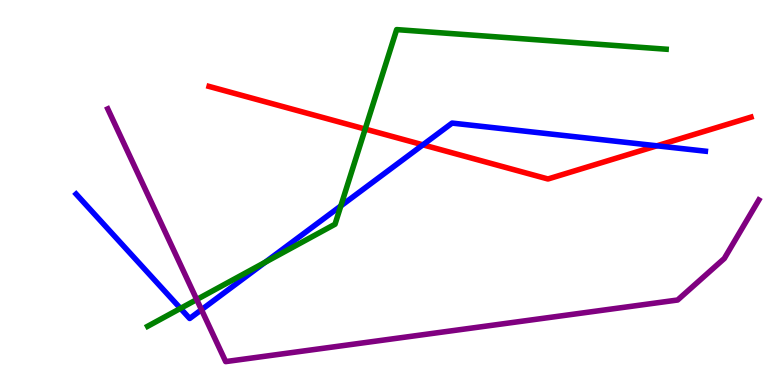[{'lines': ['blue', 'red'], 'intersections': [{'x': 5.46, 'y': 6.24}, {'x': 8.48, 'y': 6.21}]}, {'lines': ['green', 'red'], 'intersections': [{'x': 4.71, 'y': 6.65}]}, {'lines': ['purple', 'red'], 'intersections': []}, {'lines': ['blue', 'green'], 'intersections': [{'x': 2.33, 'y': 1.99}, {'x': 3.42, 'y': 3.19}, {'x': 4.4, 'y': 4.65}]}, {'lines': ['blue', 'purple'], 'intersections': [{'x': 2.6, 'y': 1.96}]}, {'lines': ['green', 'purple'], 'intersections': [{'x': 2.54, 'y': 2.22}]}]